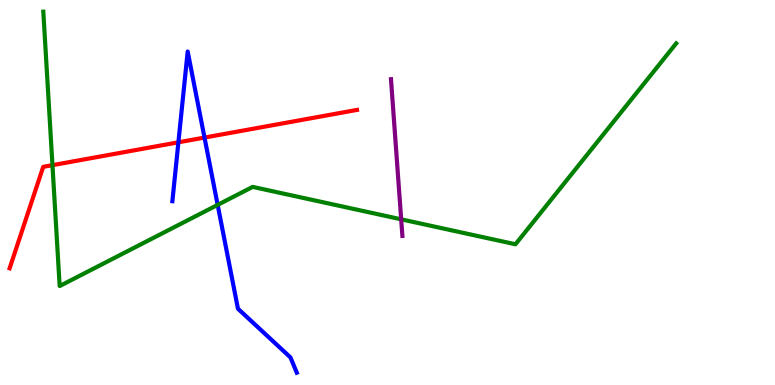[{'lines': ['blue', 'red'], 'intersections': [{'x': 2.3, 'y': 6.3}, {'x': 2.64, 'y': 6.43}]}, {'lines': ['green', 'red'], 'intersections': [{'x': 0.677, 'y': 5.71}]}, {'lines': ['purple', 'red'], 'intersections': []}, {'lines': ['blue', 'green'], 'intersections': [{'x': 2.81, 'y': 4.68}]}, {'lines': ['blue', 'purple'], 'intersections': []}, {'lines': ['green', 'purple'], 'intersections': [{'x': 5.18, 'y': 4.3}]}]